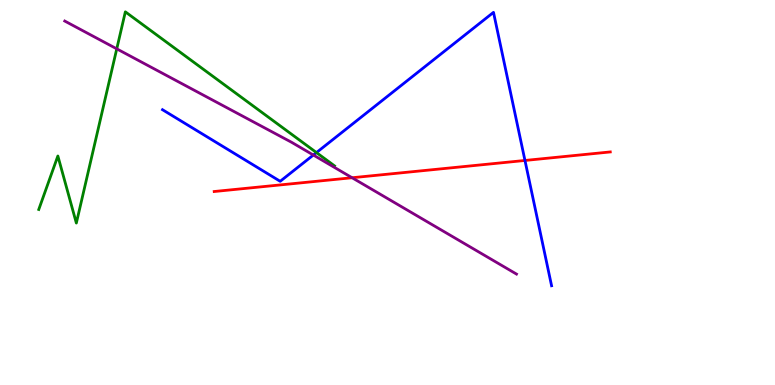[{'lines': ['blue', 'red'], 'intersections': [{'x': 6.77, 'y': 5.83}]}, {'lines': ['green', 'red'], 'intersections': []}, {'lines': ['purple', 'red'], 'intersections': [{'x': 4.54, 'y': 5.38}]}, {'lines': ['blue', 'green'], 'intersections': [{'x': 4.08, 'y': 6.04}]}, {'lines': ['blue', 'purple'], 'intersections': [{'x': 4.04, 'y': 5.97}]}, {'lines': ['green', 'purple'], 'intersections': [{'x': 1.51, 'y': 8.73}]}]